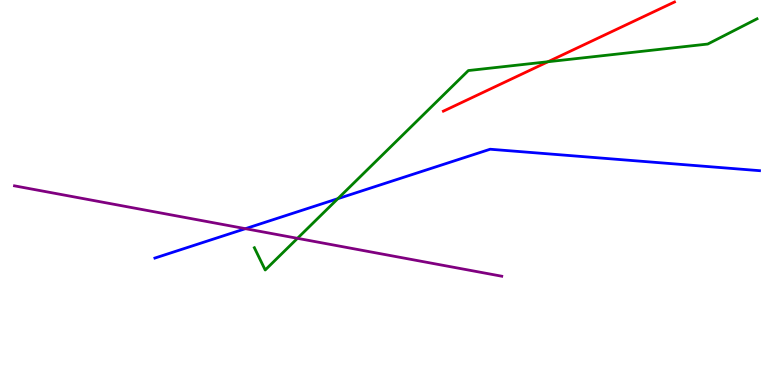[{'lines': ['blue', 'red'], 'intersections': []}, {'lines': ['green', 'red'], 'intersections': [{'x': 7.07, 'y': 8.4}]}, {'lines': ['purple', 'red'], 'intersections': []}, {'lines': ['blue', 'green'], 'intersections': [{'x': 4.36, 'y': 4.84}]}, {'lines': ['blue', 'purple'], 'intersections': [{'x': 3.17, 'y': 4.06}]}, {'lines': ['green', 'purple'], 'intersections': [{'x': 3.84, 'y': 3.81}]}]